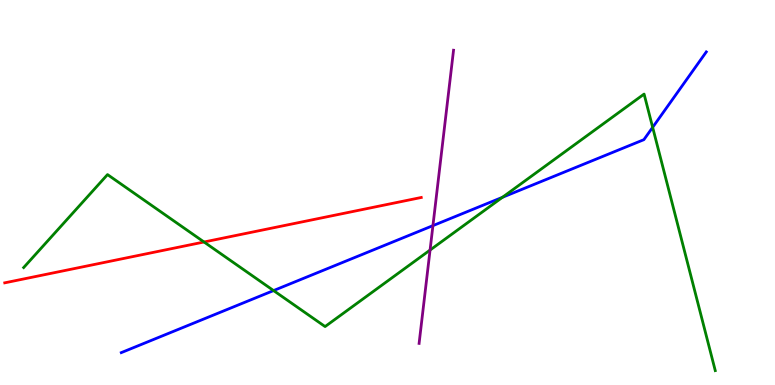[{'lines': ['blue', 'red'], 'intersections': []}, {'lines': ['green', 'red'], 'intersections': [{'x': 2.63, 'y': 3.71}]}, {'lines': ['purple', 'red'], 'intersections': []}, {'lines': ['blue', 'green'], 'intersections': [{'x': 3.53, 'y': 2.45}, {'x': 6.48, 'y': 4.88}, {'x': 8.42, 'y': 6.69}]}, {'lines': ['blue', 'purple'], 'intersections': [{'x': 5.59, 'y': 4.14}]}, {'lines': ['green', 'purple'], 'intersections': [{'x': 5.55, 'y': 3.5}]}]